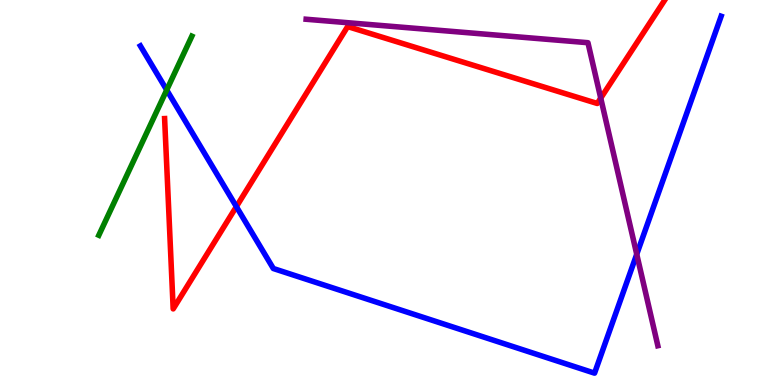[{'lines': ['blue', 'red'], 'intersections': [{'x': 3.05, 'y': 4.63}]}, {'lines': ['green', 'red'], 'intersections': []}, {'lines': ['purple', 'red'], 'intersections': [{'x': 7.75, 'y': 7.45}]}, {'lines': ['blue', 'green'], 'intersections': [{'x': 2.15, 'y': 7.66}]}, {'lines': ['blue', 'purple'], 'intersections': [{'x': 8.22, 'y': 3.4}]}, {'lines': ['green', 'purple'], 'intersections': []}]